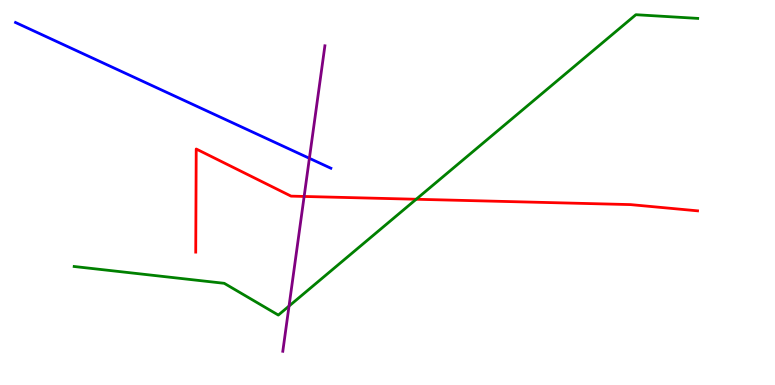[{'lines': ['blue', 'red'], 'intersections': []}, {'lines': ['green', 'red'], 'intersections': [{'x': 5.37, 'y': 4.82}]}, {'lines': ['purple', 'red'], 'intersections': [{'x': 3.92, 'y': 4.9}]}, {'lines': ['blue', 'green'], 'intersections': []}, {'lines': ['blue', 'purple'], 'intersections': [{'x': 3.99, 'y': 5.89}]}, {'lines': ['green', 'purple'], 'intersections': [{'x': 3.73, 'y': 2.05}]}]